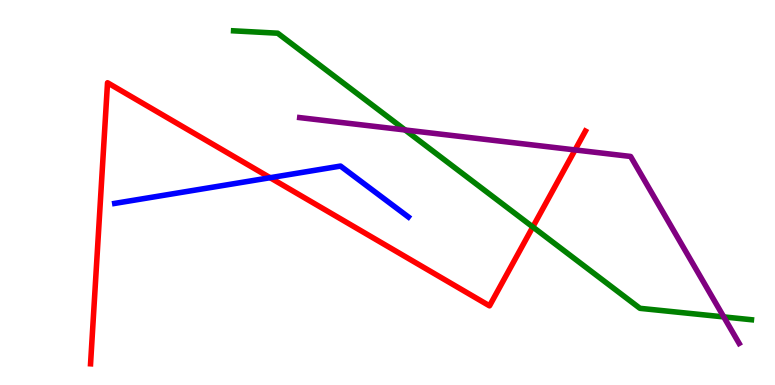[{'lines': ['blue', 'red'], 'intersections': [{'x': 3.49, 'y': 5.38}]}, {'lines': ['green', 'red'], 'intersections': [{'x': 6.87, 'y': 4.11}]}, {'lines': ['purple', 'red'], 'intersections': [{'x': 7.42, 'y': 6.11}]}, {'lines': ['blue', 'green'], 'intersections': []}, {'lines': ['blue', 'purple'], 'intersections': []}, {'lines': ['green', 'purple'], 'intersections': [{'x': 5.23, 'y': 6.62}, {'x': 9.34, 'y': 1.77}]}]